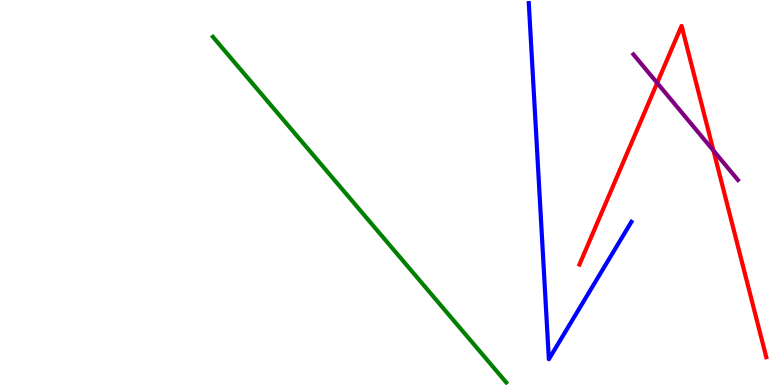[{'lines': ['blue', 'red'], 'intersections': []}, {'lines': ['green', 'red'], 'intersections': []}, {'lines': ['purple', 'red'], 'intersections': [{'x': 8.48, 'y': 7.85}, {'x': 9.21, 'y': 6.09}]}, {'lines': ['blue', 'green'], 'intersections': []}, {'lines': ['blue', 'purple'], 'intersections': []}, {'lines': ['green', 'purple'], 'intersections': []}]